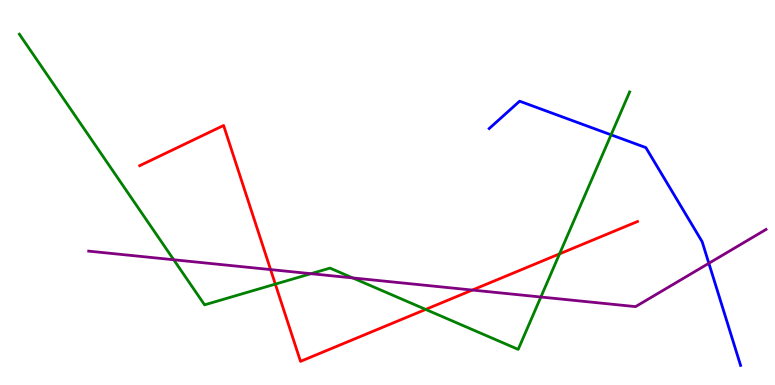[{'lines': ['blue', 'red'], 'intersections': []}, {'lines': ['green', 'red'], 'intersections': [{'x': 3.55, 'y': 2.62}, {'x': 5.49, 'y': 1.96}, {'x': 7.22, 'y': 3.41}]}, {'lines': ['purple', 'red'], 'intersections': [{'x': 3.49, 'y': 3.0}, {'x': 6.09, 'y': 2.47}]}, {'lines': ['blue', 'green'], 'intersections': [{'x': 7.88, 'y': 6.5}]}, {'lines': ['blue', 'purple'], 'intersections': [{'x': 9.15, 'y': 3.16}]}, {'lines': ['green', 'purple'], 'intersections': [{'x': 2.24, 'y': 3.25}, {'x': 4.01, 'y': 2.89}, {'x': 4.55, 'y': 2.78}, {'x': 6.98, 'y': 2.29}]}]